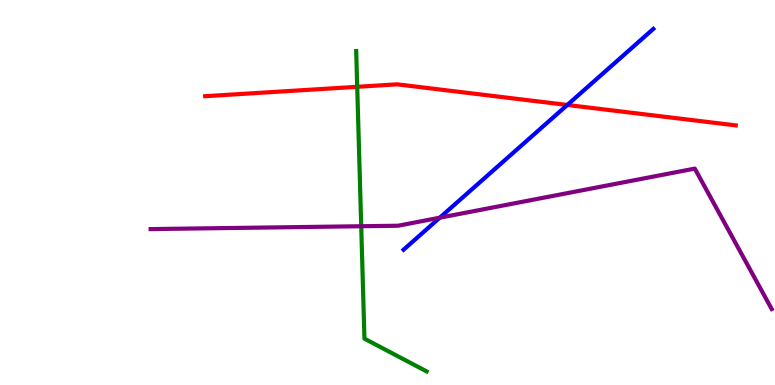[{'lines': ['blue', 'red'], 'intersections': [{'x': 7.32, 'y': 7.27}]}, {'lines': ['green', 'red'], 'intersections': [{'x': 4.61, 'y': 7.75}]}, {'lines': ['purple', 'red'], 'intersections': []}, {'lines': ['blue', 'green'], 'intersections': []}, {'lines': ['blue', 'purple'], 'intersections': [{'x': 5.67, 'y': 4.35}]}, {'lines': ['green', 'purple'], 'intersections': [{'x': 4.66, 'y': 4.12}]}]